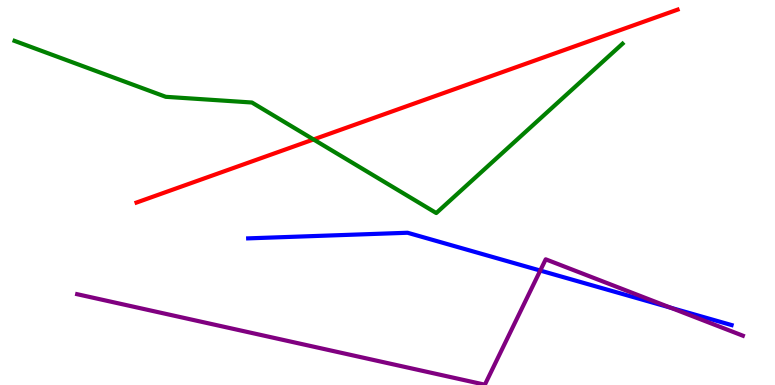[{'lines': ['blue', 'red'], 'intersections': []}, {'lines': ['green', 'red'], 'intersections': [{'x': 4.05, 'y': 6.38}]}, {'lines': ['purple', 'red'], 'intersections': []}, {'lines': ['blue', 'green'], 'intersections': []}, {'lines': ['blue', 'purple'], 'intersections': [{'x': 6.97, 'y': 2.97}, {'x': 8.65, 'y': 2.01}]}, {'lines': ['green', 'purple'], 'intersections': []}]